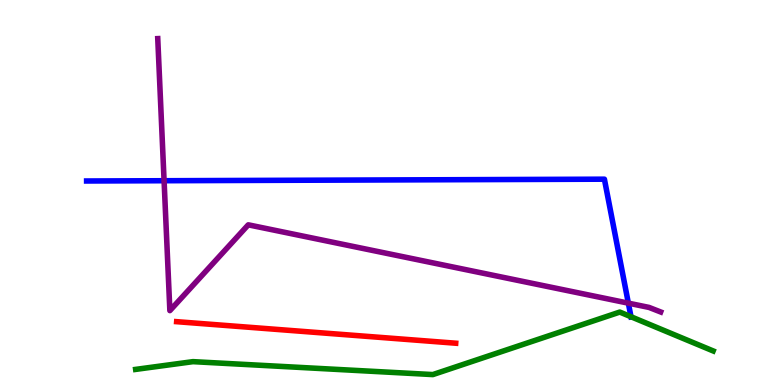[{'lines': ['blue', 'red'], 'intersections': []}, {'lines': ['green', 'red'], 'intersections': []}, {'lines': ['purple', 'red'], 'intersections': []}, {'lines': ['blue', 'green'], 'intersections': [{'x': 8.14, 'y': 1.77}]}, {'lines': ['blue', 'purple'], 'intersections': [{'x': 2.12, 'y': 5.31}, {'x': 8.11, 'y': 2.13}]}, {'lines': ['green', 'purple'], 'intersections': []}]